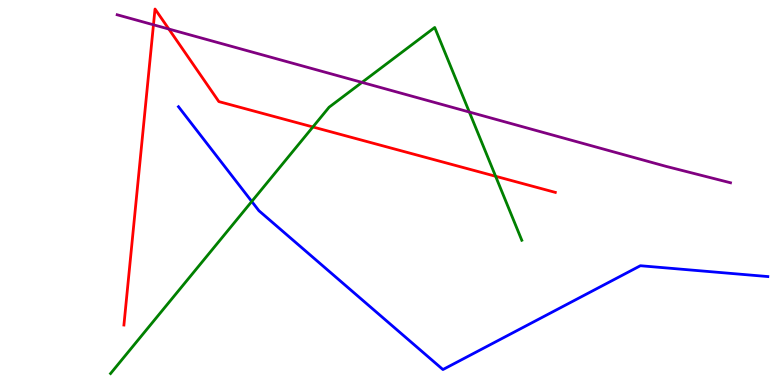[{'lines': ['blue', 'red'], 'intersections': []}, {'lines': ['green', 'red'], 'intersections': [{'x': 4.04, 'y': 6.7}, {'x': 6.39, 'y': 5.42}]}, {'lines': ['purple', 'red'], 'intersections': [{'x': 1.98, 'y': 9.36}, {'x': 2.18, 'y': 9.25}]}, {'lines': ['blue', 'green'], 'intersections': [{'x': 3.25, 'y': 4.77}]}, {'lines': ['blue', 'purple'], 'intersections': []}, {'lines': ['green', 'purple'], 'intersections': [{'x': 4.67, 'y': 7.86}, {'x': 6.06, 'y': 7.09}]}]